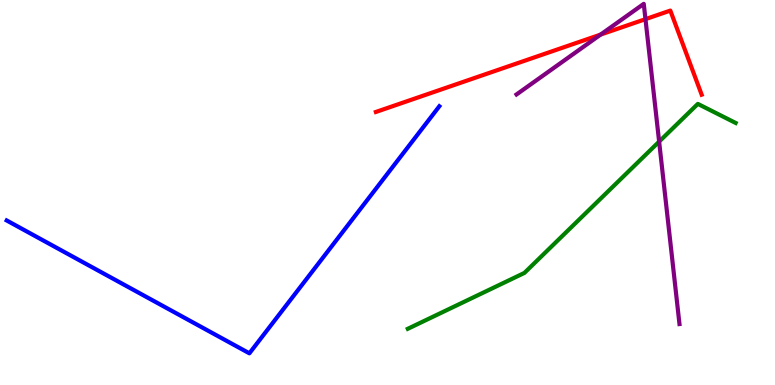[{'lines': ['blue', 'red'], 'intersections': []}, {'lines': ['green', 'red'], 'intersections': []}, {'lines': ['purple', 'red'], 'intersections': [{'x': 7.75, 'y': 9.1}, {'x': 8.33, 'y': 9.5}]}, {'lines': ['blue', 'green'], 'intersections': []}, {'lines': ['blue', 'purple'], 'intersections': []}, {'lines': ['green', 'purple'], 'intersections': [{'x': 8.5, 'y': 6.32}]}]